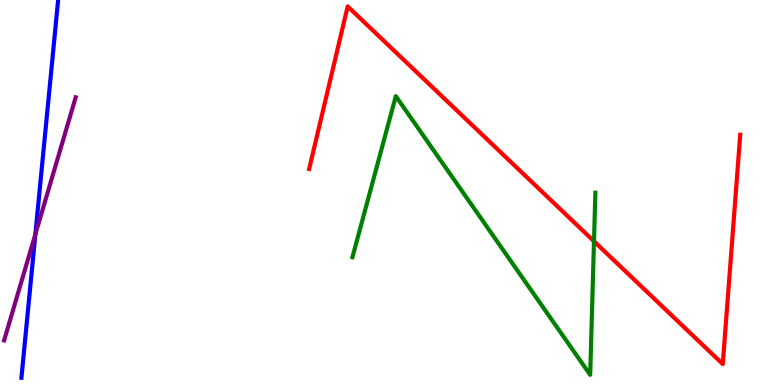[{'lines': ['blue', 'red'], 'intersections': []}, {'lines': ['green', 'red'], 'intersections': [{'x': 7.66, 'y': 3.73}]}, {'lines': ['purple', 'red'], 'intersections': []}, {'lines': ['blue', 'green'], 'intersections': []}, {'lines': ['blue', 'purple'], 'intersections': [{'x': 0.456, 'y': 3.92}]}, {'lines': ['green', 'purple'], 'intersections': []}]